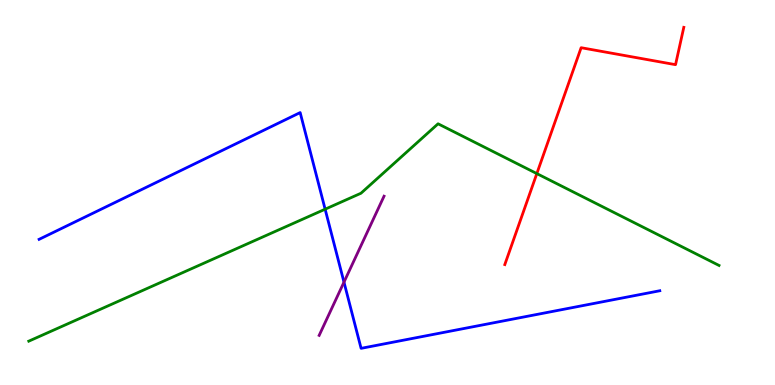[{'lines': ['blue', 'red'], 'intersections': []}, {'lines': ['green', 'red'], 'intersections': [{'x': 6.93, 'y': 5.49}]}, {'lines': ['purple', 'red'], 'intersections': []}, {'lines': ['blue', 'green'], 'intersections': [{'x': 4.2, 'y': 4.57}]}, {'lines': ['blue', 'purple'], 'intersections': [{'x': 4.44, 'y': 2.67}]}, {'lines': ['green', 'purple'], 'intersections': []}]